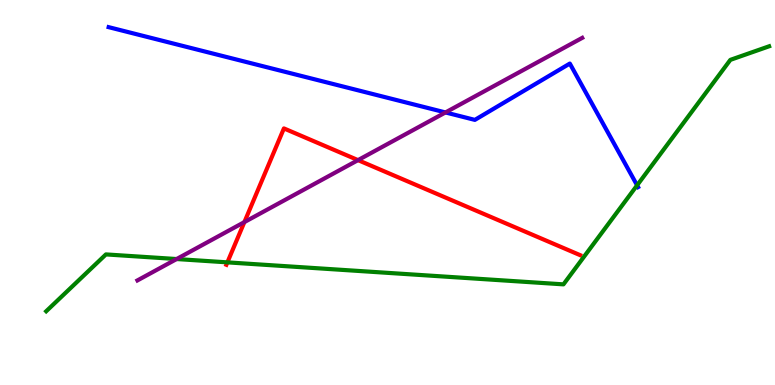[{'lines': ['blue', 'red'], 'intersections': []}, {'lines': ['green', 'red'], 'intersections': [{'x': 2.93, 'y': 3.19}]}, {'lines': ['purple', 'red'], 'intersections': [{'x': 3.15, 'y': 4.23}, {'x': 4.62, 'y': 5.84}]}, {'lines': ['blue', 'green'], 'intersections': [{'x': 8.22, 'y': 5.19}]}, {'lines': ['blue', 'purple'], 'intersections': [{'x': 5.75, 'y': 7.08}]}, {'lines': ['green', 'purple'], 'intersections': [{'x': 2.28, 'y': 3.27}]}]